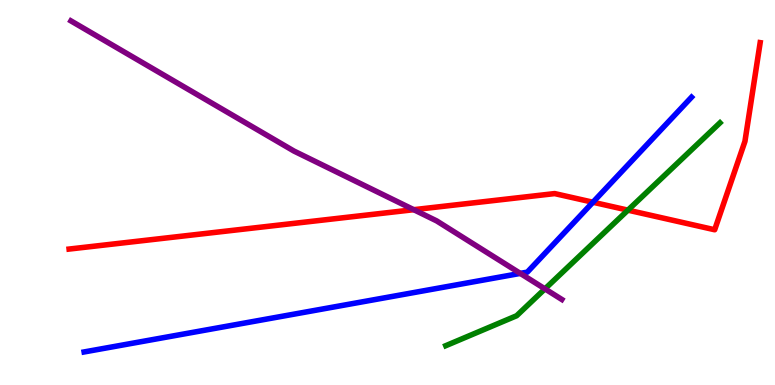[{'lines': ['blue', 'red'], 'intersections': [{'x': 7.65, 'y': 4.75}]}, {'lines': ['green', 'red'], 'intersections': [{'x': 8.1, 'y': 4.54}]}, {'lines': ['purple', 'red'], 'intersections': [{'x': 5.34, 'y': 4.55}]}, {'lines': ['blue', 'green'], 'intersections': []}, {'lines': ['blue', 'purple'], 'intersections': [{'x': 6.71, 'y': 2.9}]}, {'lines': ['green', 'purple'], 'intersections': [{'x': 7.03, 'y': 2.5}]}]